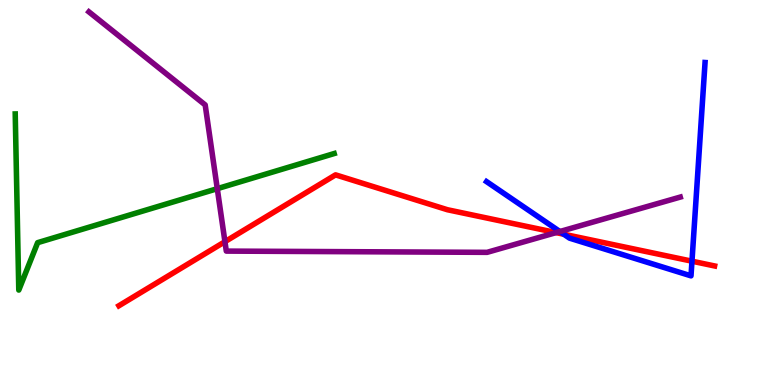[{'lines': ['blue', 'red'], 'intersections': [{'x': 7.28, 'y': 3.92}, {'x': 8.93, 'y': 3.22}]}, {'lines': ['green', 'red'], 'intersections': []}, {'lines': ['purple', 'red'], 'intersections': [{'x': 2.9, 'y': 3.72}, {'x': 7.18, 'y': 3.96}]}, {'lines': ['blue', 'green'], 'intersections': []}, {'lines': ['blue', 'purple'], 'intersections': [{'x': 7.22, 'y': 3.99}]}, {'lines': ['green', 'purple'], 'intersections': [{'x': 2.8, 'y': 5.1}]}]